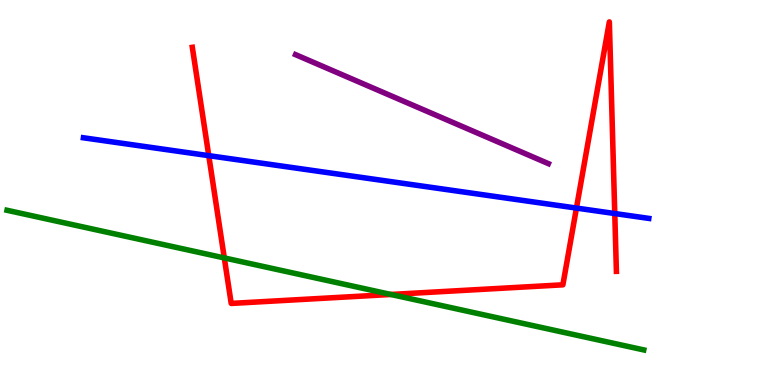[{'lines': ['blue', 'red'], 'intersections': [{'x': 2.69, 'y': 5.96}, {'x': 7.44, 'y': 4.6}, {'x': 7.93, 'y': 4.45}]}, {'lines': ['green', 'red'], 'intersections': [{'x': 2.89, 'y': 3.3}, {'x': 5.04, 'y': 2.35}]}, {'lines': ['purple', 'red'], 'intersections': []}, {'lines': ['blue', 'green'], 'intersections': []}, {'lines': ['blue', 'purple'], 'intersections': []}, {'lines': ['green', 'purple'], 'intersections': []}]